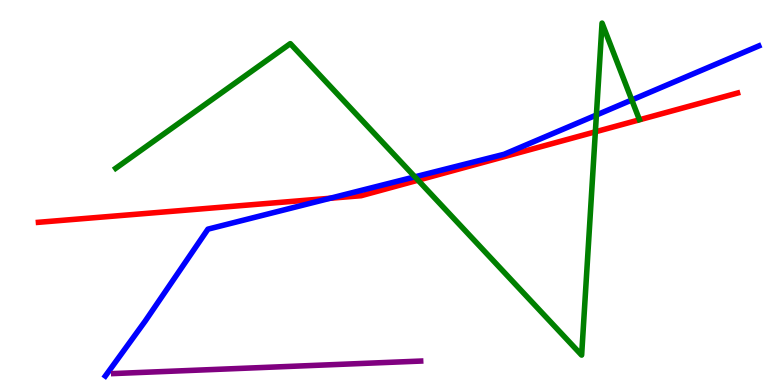[{'lines': ['blue', 'red'], 'intersections': [{'x': 4.26, 'y': 4.85}]}, {'lines': ['green', 'red'], 'intersections': [{'x': 5.39, 'y': 5.32}, {'x': 7.68, 'y': 6.58}]}, {'lines': ['purple', 'red'], 'intersections': []}, {'lines': ['blue', 'green'], 'intersections': [{'x': 5.35, 'y': 5.41}, {'x': 7.7, 'y': 7.01}, {'x': 8.15, 'y': 7.4}]}, {'lines': ['blue', 'purple'], 'intersections': []}, {'lines': ['green', 'purple'], 'intersections': []}]